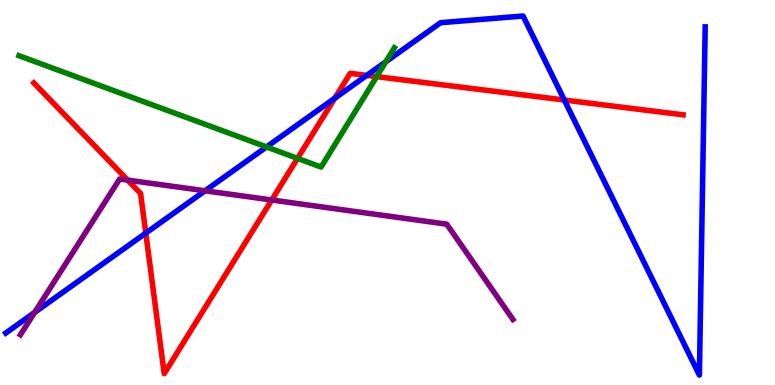[{'lines': ['blue', 'red'], 'intersections': [{'x': 1.88, 'y': 3.95}, {'x': 4.32, 'y': 7.45}, {'x': 4.73, 'y': 8.04}, {'x': 7.28, 'y': 7.4}]}, {'lines': ['green', 'red'], 'intersections': [{'x': 3.84, 'y': 5.89}, {'x': 4.86, 'y': 8.01}]}, {'lines': ['purple', 'red'], 'intersections': [{'x': 1.65, 'y': 5.32}, {'x': 3.51, 'y': 4.81}]}, {'lines': ['blue', 'green'], 'intersections': [{'x': 3.44, 'y': 6.18}, {'x': 4.98, 'y': 8.39}]}, {'lines': ['blue', 'purple'], 'intersections': [{'x': 0.447, 'y': 1.88}, {'x': 2.65, 'y': 5.04}]}, {'lines': ['green', 'purple'], 'intersections': []}]